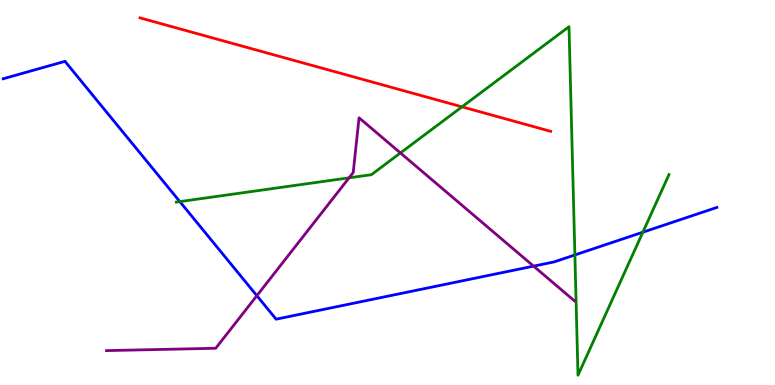[{'lines': ['blue', 'red'], 'intersections': []}, {'lines': ['green', 'red'], 'intersections': [{'x': 5.96, 'y': 7.23}]}, {'lines': ['purple', 'red'], 'intersections': []}, {'lines': ['blue', 'green'], 'intersections': [{'x': 2.32, 'y': 4.76}, {'x': 7.42, 'y': 3.38}, {'x': 8.29, 'y': 3.97}]}, {'lines': ['blue', 'purple'], 'intersections': [{'x': 3.31, 'y': 2.32}, {'x': 6.89, 'y': 3.09}]}, {'lines': ['green', 'purple'], 'intersections': [{'x': 4.5, 'y': 5.38}, {'x': 5.17, 'y': 6.03}]}]